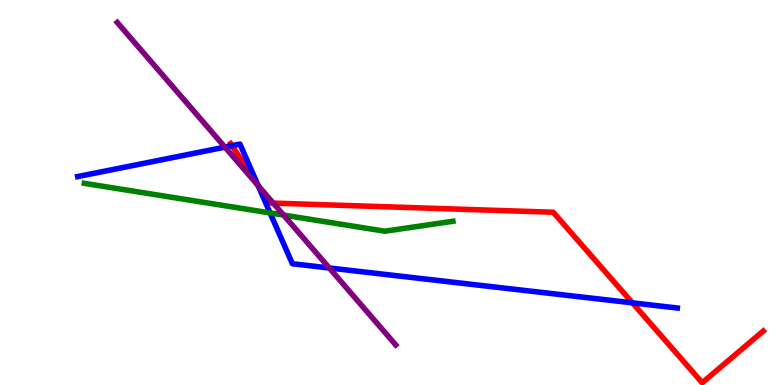[{'lines': ['blue', 'red'], 'intersections': [{'x': 2.99, 'y': 6.21}, {'x': 3.33, 'y': 5.18}, {'x': 8.16, 'y': 2.13}]}, {'lines': ['green', 'red'], 'intersections': []}, {'lines': ['purple', 'red'], 'intersections': [{'x': 3.33, 'y': 5.18}, {'x': 3.53, 'y': 4.72}]}, {'lines': ['blue', 'green'], 'intersections': [{'x': 3.49, 'y': 4.47}]}, {'lines': ['blue', 'purple'], 'intersections': [{'x': 2.9, 'y': 6.18}, {'x': 3.33, 'y': 5.18}, {'x': 4.25, 'y': 3.04}]}, {'lines': ['green', 'purple'], 'intersections': [{'x': 3.66, 'y': 4.41}]}]